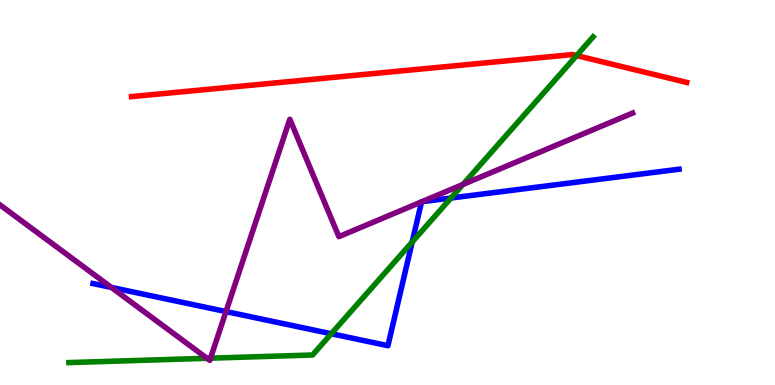[{'lines': ['blue', 'red'], 'intersections': []}, {'lines': ['green', 'red'], 'intersections': [{'x': 7.44, 'y': 8.56}]}, {'lines': ['purple', 'red'], 'intersections': []}, {'lines': ['blue', 'green'], 'intersections': [{'x': 4.27, 'y': 1.33}, {'x': 5.32, 'y': 3.71}, {'x': 5.82, 'y': 4.86}]}, {'lines': ['blue', 'purple'], 'intersections': [{'x': 1.44, 'y': 2.53}, {'x': 2.92, 'y': 1.91}, {'x': 5.44, 'y': 4.76}, {'x': 5.44, 'y': 4.76}]}, {'lines': ['green', 'purple'], 'intersections': [{'x': 2.67, 'y': 0.694}, {'x': 2.72, 'y': 0.697}, {'x': 5.97, 'y': 5.21}]}]